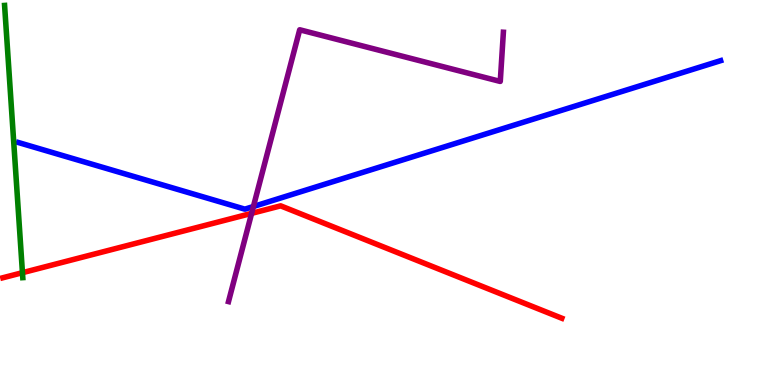[{'lines': ['blue', 'red'], 'intersections': []}, {'lines': ['green', 'red'], 'intersections': [{'x': 0.29, 'y': 2.92}]}, {'lines': ['purple', 'red'], 'intersections': [{'x': 3.25, 'y': 4.46}]}, {'lines': ['blue', 'green'], 'intersections': []}, {'lines': ['blue', 'purple'], 'intersections': [{'x': 3.27, 'y': 4.64}]}, {'lines': ['green', 'purple'], 'intersections': []}]